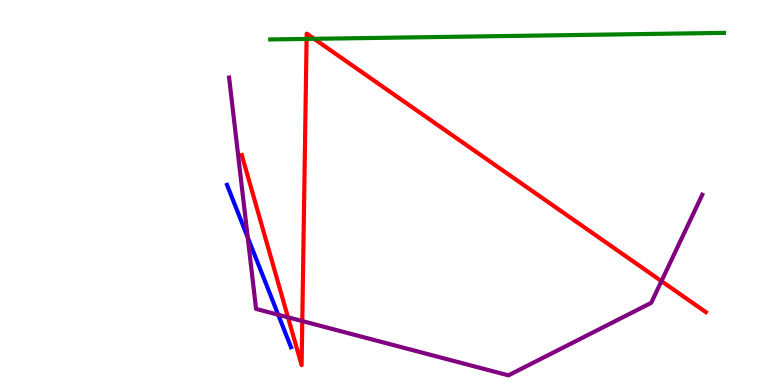[{'lines': ['blue', 'red'], 'intersections': []}, {'lines': ['green', 'red'], 'intersections': [{'x': 3.96, 'y': 8.99}, {'x': 4.05, 'y': 8.99}]}, {'lines': ['purple', 'red'], 'intersections': [{'x': 3.72, 'y': 1.76}, {'x': 3.9, 'y': 1.66}, {'x': 8.53, 'y': 2.7}]}, {'lines': ['blue', 'green'], 'intersections': []}, {'lines': ['blue', 'purple'], 'intersections': [{'x': 3.2, 'y': 3.83}, {'x': 3.59, 'y': 1.83}]}, {'lines': ['green', 'purple'], 'intersections': []}]